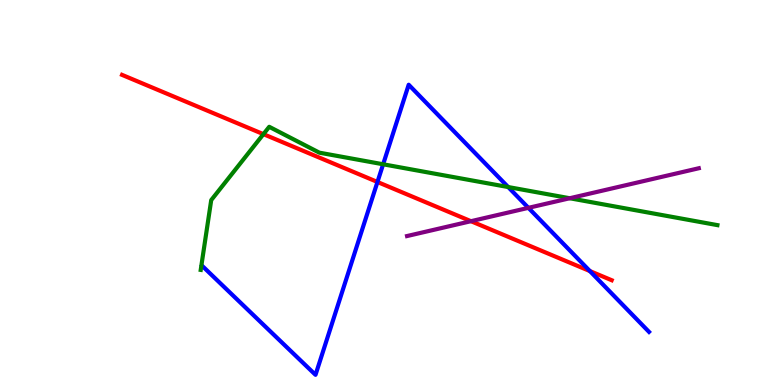[{'lines': ['blue', 'red'], 'intersections': [{'x': 4.87, 'y': 5.27}, {'x': 7.61, 'y': 2.96}]}, {'lines': ['green', 'red'], 'intersections': [{'x': 3.4, 'y': 6.52}]}, {'lines': ['purple', 'red'], 'intersections': [{'x': 6.08, 'y': 4.25}]}, {'lines': ['blue', 'green'], 'intersections': [{'x': 4.94, 'y': 5.73}, {'x': 6.56, 'y': 5.14}]}, {'lines': ['blue', 'purple'], 'intersections': [{'x': 6.82, 'y': 4.6}]}, {'lines': ['green', 'purple'], 'intersections': [{'x': 7.35, 'y': 4.85}]}]